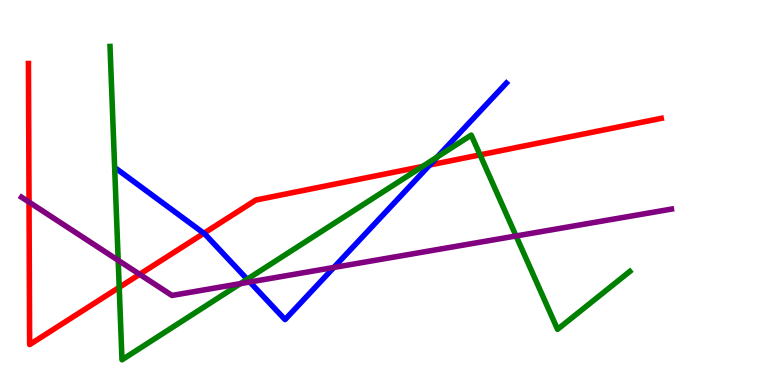[{'lines': ['blue', 'red'], 'intersections': [{'x': 2.63, 'y': 3.94}, {'x': 5.54, 'y': 5.71}]}, {'lines': ['green', 'red'], 'intersections': [{'x': 1.54, 'y': 2.54}, {'x': 5.45, 'y': 5.68}, {'x': 6.19, 'y': 5.98}]}, {'lines': ['purple', 'red'], 'intersections': [{'x': 0.375, 'y': 4.75}, {'x': 1.8, 'y': 2.87}]}, {'lines': ['blue', 'green'], 'intersections': [{'x': 3.19, 'y': 2.75}, {'x': 5.64, 'y': 5.92}]}, {'lines': ['blue', 'purple'], 'intersections': [{'x': 3.22, 'y': 2.68}, {'x': 4.31, 'y': 3.05}]}, {'lines': ['green', 'purple'], 'intersections': [{'x': 1.52, 'y': 3.24}, {'x': 3.1, 'y': 2.63}, {'x': 6.66, 'y': 3.87}]}]